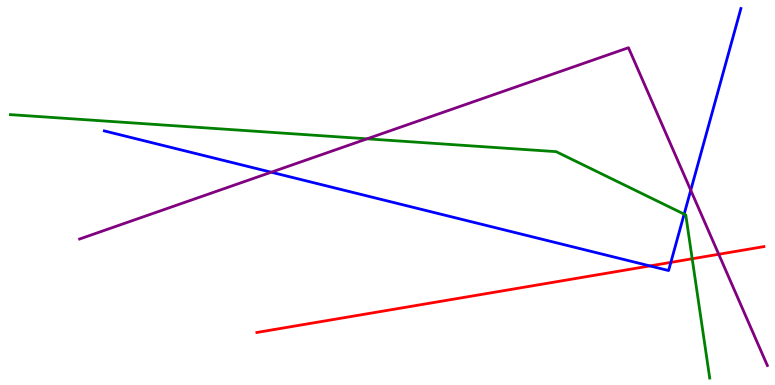[{'lines': ['blue', 'red'], 'intersections': [{'x': 8.39, 'y': 3.09}, {'x': 8.66, 'y': 3.18}]}, {'lines': ['green', 'red'], 'intersections': [{'x': 8.93, 'y': 3.28}]}, {'lines': ['purple', 'red'], 'intersections': [{'x': 9.27, 'y': 3.4}]}, {'lines': ['blue', 'green'], 'intersections': [{'x': 8.83, 'y': 4.44}]}, {'lines': ['blue', 'purple'], 'intersections': [{'x': 3.5, 'y': 5.53}, {'x': 8.91, 'y': 5.06}]}, {'lines': ['green', 'purple'], 'intersections': [{'x': 4.74, 'y': 6.39}]}]